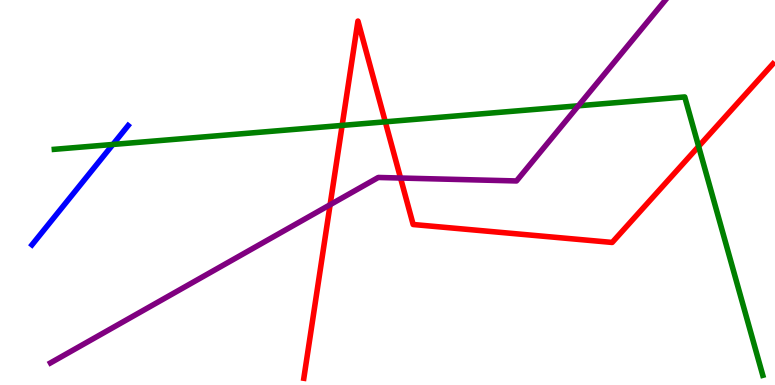[{'lines': ['blue', 'red'], 'intersections': []}, {'lines': ['green', 'red'], 'intersections': [{'x': 4.41, 'y': 6.74}, {'x': 4.97, 'y': 6.84}, {'x': 9.01, 'y': 6.2}]}, {'lines': ['purple', 'red'], 'intersections': [{'x': 4.26, 'y': 4.68}, {'x': 5.17, 'y': 5.38}]}, {'lines': ['blue', 'green'], 'intersections': [{'x': 1.46, 'y': 6.25}]}, {'lines': ['blue', 'purple'], 'intersections': []}, {'lines': ['green', 'purple'], 'intersections': [{'x': 7.46, 'y': 7.25}]}]